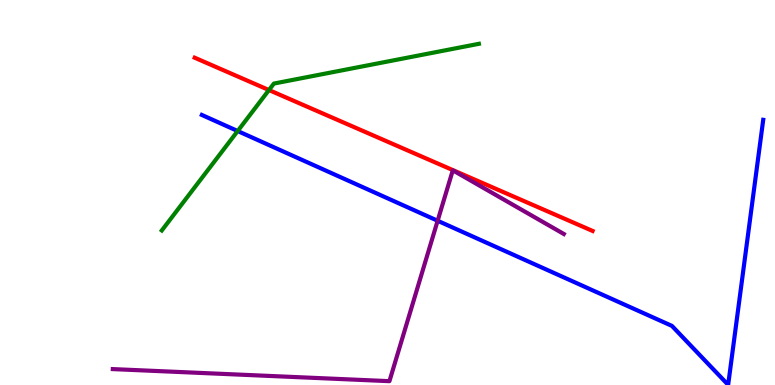[{'lines': ['blue', 'red'], 'intersections': []}, {'lines': ['green', 'red'], 'intersections': [{'x': 3.47, 'y': 7.66}]}, {'lines': ['purple', 'red'], 'intersections': []}, {'lines': ['blue', 'green'], 'intersections': [{'x': 3.07, 'y': 6.6}]}, {'lines': ['blue', 'purple'], 'intersections': [{'x': 5.65, 'y': 4.27}]}, {'lines': ['green', 'purple'], 'intersections': []}]